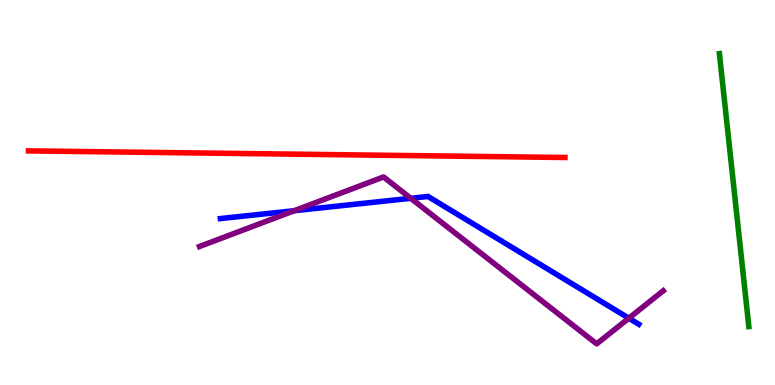[{'lines': ['blue', 'red'], 'intersections': []}, {'lines': ['green', 'red'], 'intersections': []}, {'lines': ['purple', 'red'], 'intersections': []}, {'lines': ['blue', 'green'], 'intersections': []}, {'lines': ['blue', 'purple'], 'intersections': [{'x': 3.8, 'y': 4.53}, {'x': 5.3, 'y': 4.85}, {'x': 8.11, 'y': 1.74}]}, {'lines': ['green', 'purple'], 'intersections': []}]